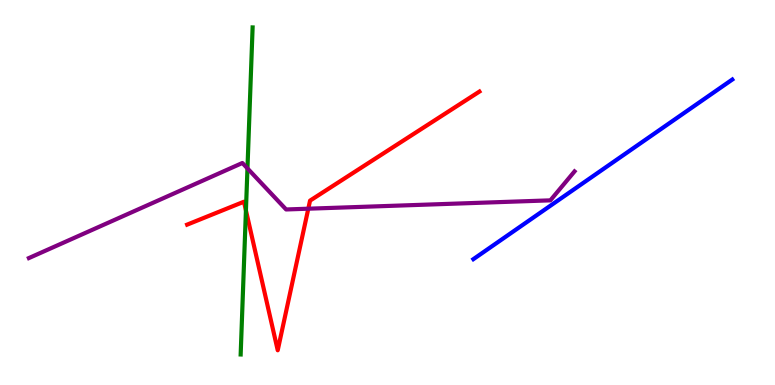[{'lines': ['blue', 'red'], 'intersections': []}, {'lines': ['green', 'red'], 'intersections': [{'x': 3.17, 'y': 4.53}]}, {'lines': ['purple', 'red'], 'intersections': [{'x': 3.98, 'y': 4.58}]}, {'lines': ['blue', 'green'], 'intersections': []}, {'lines': ['blue', 'purple'], 'intersections': []}, {'lines': ['green', 'purple'], 'intersections': [{'x': 3.19, 'y': 5.63}]}]